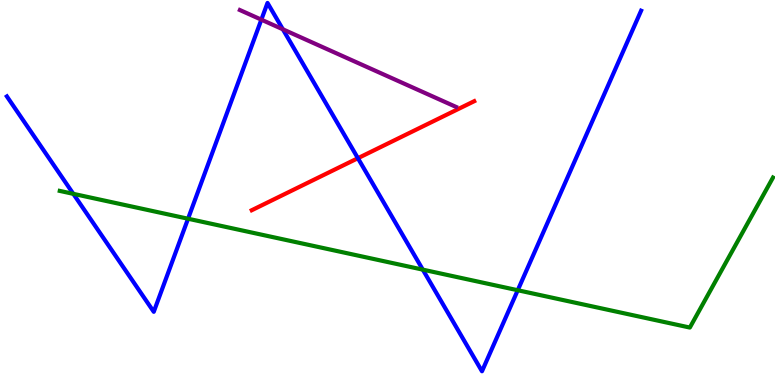[{'lines': ['blue', 'red'], 'intersections': [{'x': 4.62, 'y': 5.89}]}, {'lines': ['green', 'red'], 'intersections': []}, {'lines': ['purple', 'red'], 'intersections': []}, {'lines': ['blue', 'green'], 'intersections': [{'x': 0.946, 'y': 4.97}, {'x': 2.43, 'y': 4.32}, {'x': 5.46, 'y': 3.0}, {'x': 6.68, 'y': 2.46}]}, {'lines': ['blue', 'purple'], 'intersections': [{'x': 3.37, 'y': 9.49}, {'x': 3.65, 'y': 9.24}]}, {'lines': ['green', 'purple'], 'intersections': []}]